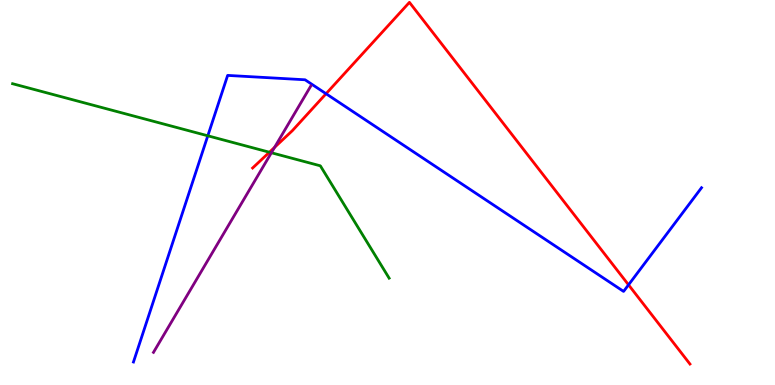[{'lines': ['blue', 'red'], 'intersections': [{'x': 4.21, 'y': 7.57}, {'x': 8.11, 'y': 2.6}]}, {'lines': ['green', 'red'], 'intersections': [{'x': 3.48, 'y': 6.05}]}, {'lines': ['purple', 'red'], 'intersections': [{'x': 3.54, 'y': 6.17}]}, {'lines': ['blue', 'green'], 'intersections': [{'x': 2.68, 'y': 6.47}]}, {'lines': ['blue', 'purple'], 'intersections': []}, {'lines': ['green', 'purple'], 'intersections': [{'x': 3.5, 'y': 6.03}]}]